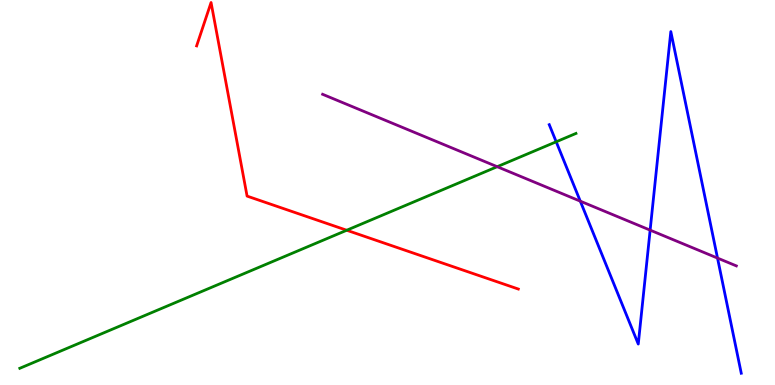[{'lines': ['blue', 'red'], 'intersections': []}, {'lines': ['green', 'red'], 'intersections': [{'x': 4.47, 'y': 4.02}]}, {'lines': ['purple', 'red'], 'intersections': []}, {'lines': ['blue', 'green'], 'intersections': [{'x': 7.18, 'y': 6.32}]}, {'lines': ['blue', 'purple'], 'intersections': [{'x': 7.49, 'y': 4.77}, {'x': 8.39, 'y': 4.02}, {'x': 9.26, 'y': 3.3}]}, {'lines': ['green', 'purple'], 'intersections': [{'x': 6.42, 'y': 5.67}]}]